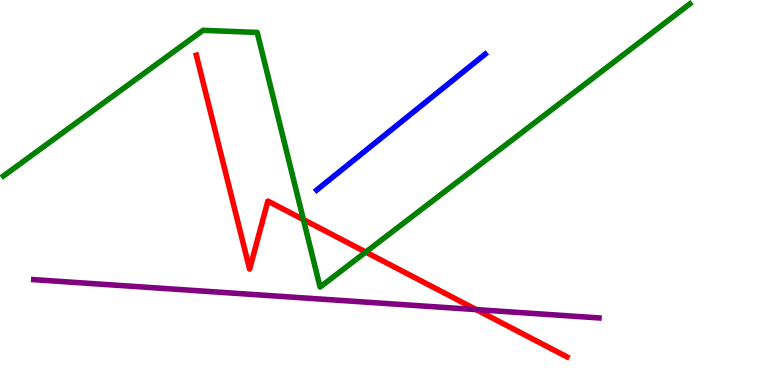[{'lines': ['blue', 'red'], 'intersections': []}, {'lines': ['green', 'red'], 'intersections': [{'x': 3.92, 'y': 4.3}, {'x': 4.72, 'y': 3.45}]}, {'lines': ['purple', 'red'], 'intersections': [{'x': 6.14, 'y': 1.96}]}, {'lines': ['blue', 'green'], 'intersections': []}, {'lines': ['blue', 'purple'], 'intersections': []}, {'lines': ['green', 'purple'], 'intersections': []}]